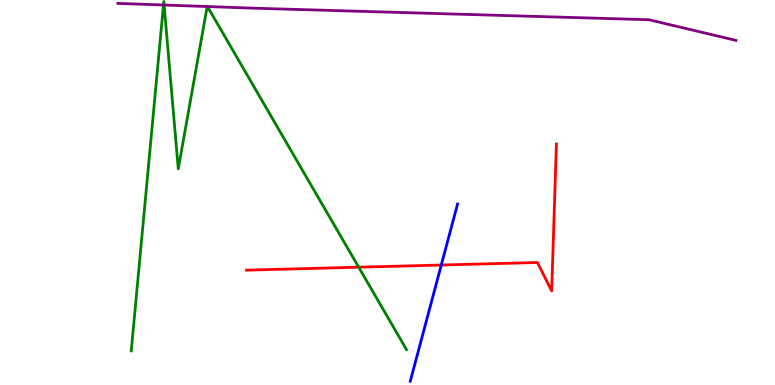[{'lines': ['blue', 'red'], 'intersections': [{'x': 5.69, 'y': 3.12}]}, {'lines': ['green', 'red'], 'intersections': [{'x': 4.63, 'y': 3.06}]}, {'lines': ['purple', 'red'], 'intersections': []}, {'lines': ['blue', 'green'], 'intersections': []}, {'lines': ['blue', 'purple'], 'intersections': []}, {'lines': ['green', 'purple'], 'intersections': [{'x': 2.11, 'y': 9.87}, {'x': 2.12, 'y': 9.87}, {'x': 2.67, 'y': 9.83}, {'x': 2.68, 'y': 9.83}]}]